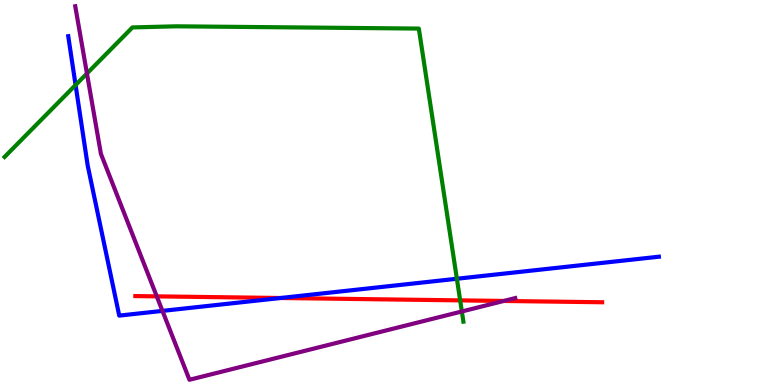[{'lines': ['blue', 'red'], 'intersections': [{'x': 3.62, 'y': 2.26}]}, {'lines': ['green', 'red'], 'intersections': [{'x': 5.94, 'y': 2.2}]}, {'lines': ['purple', 'red'], 'intersections': [{'x': 2.02, 'y': 2.3}, {'x': 6.5, 'y': 2.18}]}, {'lines': ['blue', 'green'], 'intersections': [{'x': 0.975, 'y': 7.79}, {'x': 5.9, 'y': 2.76}]}, {'lines': ['blue', 'purple'], 'intersections': [{'x': 2.1, 'y': 1.92}]}, {'lines': ['green', 'purple'], 'intersections': [{'x': 1.12, 'y': 8.09}, {'x': 5.96, 'y': 1.91}]}]